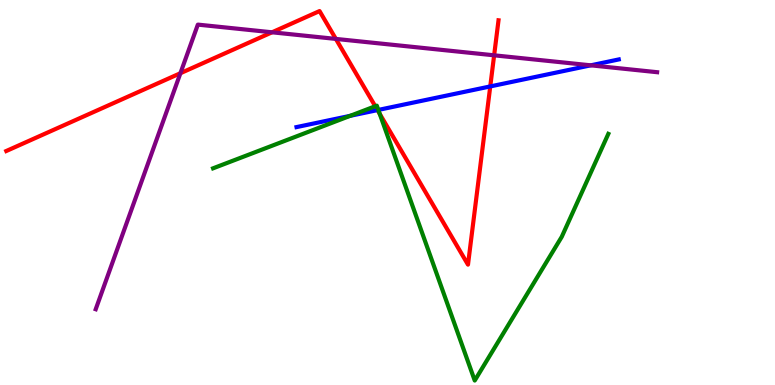[{'lines': ['blue', 'red'], 'intersections': [{'x': 4.87, 'y': 7.14}, {'x': 6.33, 'y': 7.76}]}, {'lines': ['green', 'red'], 'intersections': [{'x': 4.84, 'y': 7.24}, {'x': 4.9, 'y': 7.04}]}, {'lines': ['purple', 'red'], 'intersections': [{'x': 2.33, 'y': 8.1}, {'x': 3.51, 'y': 9.16}, {'x': 4.33, 'y': 8.99}, {'x': 6.38, 'y': 8.56}]}, {'lines': ['blue', 'green'], 'intersections': [{'x': 4.52, 'y': 6.99}, {'x': 4.88, 'y': 7.14}]}, {'lines': ['blue', 'purple'], 'intersections': [{'x': 7.62, 'y': 8.3}]}, {'lines': ['green', 'purple'], 'intersections': []}]